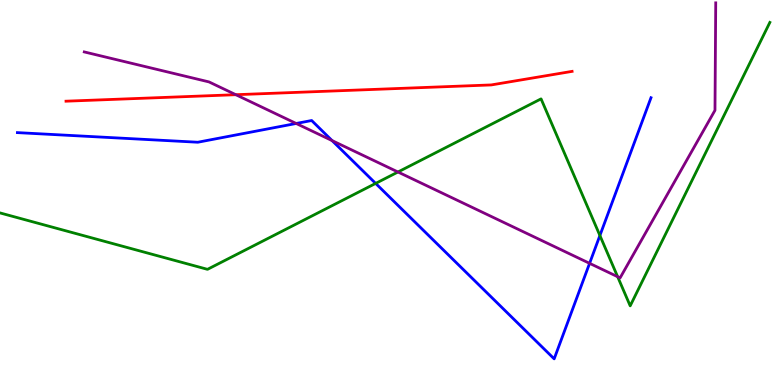[{'lines': ['blue', 'red'], 'intersections': []}, {'lines': ['green', 'red'], 'intersections': []}, {'lines': ['purple', 'red'], 'intersections': [{'x': 3.04, 'y': 7.54}]}, {'lines': ['blue', 'green'], 'intersections': [{'x': 4.85, 'y': 5.24}, {'x': 7.74, 'y': 3.88}]}, {'lines': ['blue', 'purple'], 'intersections': [{'x': 3.82, 'y': 6.79}, {'x': 4.28, 'y': 6.35}, {'x': 7.61, 'y': 3.16}]}, {'lines': ['green', 'purple'], 'intersections': [{'x': 5.14, 'y': 5.53}, {'x': 7.97, 'y': 2.81}]}]